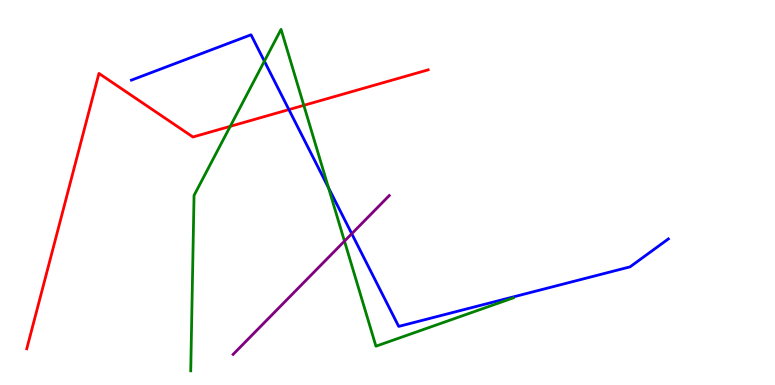[{'lines': ['blue', 'red'], 'intersections': [{'x': 3.73, 'y': 7.15}]}, {'lines': ['green', 'red'], 'intersections': [{'x': 2.97, 'y': 6.72}, {'x': 3.92, 'y': 7.26}]}, {'lines': ['purple', 'red'], 'intersections': []}, {'lines': ['blue', 'green'], 'intersections': [{'x': 3.41, 'y': 8.41}, {'x': 4.24, 'y': 5.12}]}, {'lines': ['blue', 'purple'], 'intersections': [{'x': 4.54, 'y': 3.93}]}, {'lines': ['green', 'purple'], 'intersections': [{'x': 4.44, 'y': 3.74}]}]